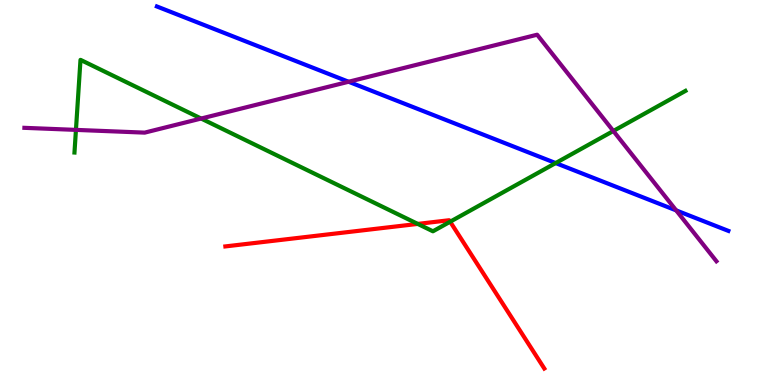[{'lines': ['blue', 'red'], 'intersections': []}, {'lines': ['green', 'red'], 'intersections': [{'x': 5.39, 'y': 4.18}, {'x': 5.81, 'y': 4.24}]}, {'lines': ['purple', 'red'], 'intersections': []}, {'lines': ['blue', 'green'], 'intersections': [{'x': 7.17, 'y': 5.76}]}, {'lines': ['blue', 'purple'], 'intersections': [{'x': 4.5, 'y': 7.88}, {'x': 8.72, 'y': 4.54}]}, {'lines': ['green', 'purple'], 'intersections': [{'x': 0.98, 'y': 6.63}, {'x': 2.6, 'y': 6.92}, {'x': 7.91, 'y': 6.6}]}]